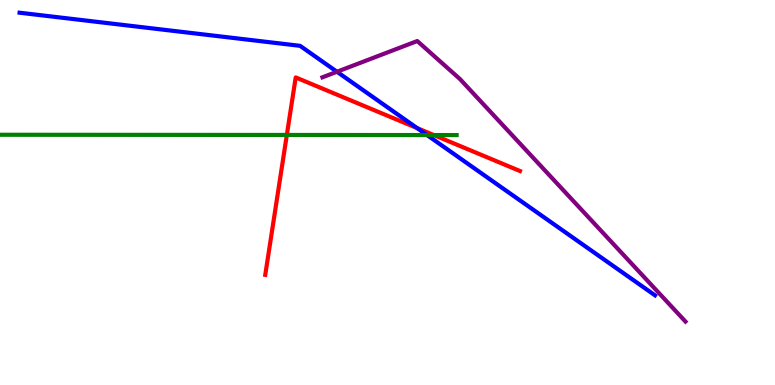[{'lines': ['blue', 'red'], 'intersections': [{'x': 5.38, 'y': 6.67}]}, {'lines': ['green', 'red'], 'intersections': [{'x': 3.7, 'y': 6.49}, {'x': 5.6, 'y': 6.49}]}, {'lines': ['purple', 'red'], 'intersections': []}, {'lines': ['blue', 'green'], 'intersections': [{'x': 5.51, 'y': 6.49}]}, {'lines': ['blue', 'purple'], 'intersections': [{'x': 4.35, 'y': 8.14}]}, {'lines': ['green', 'purple'], 'intersections': []}]